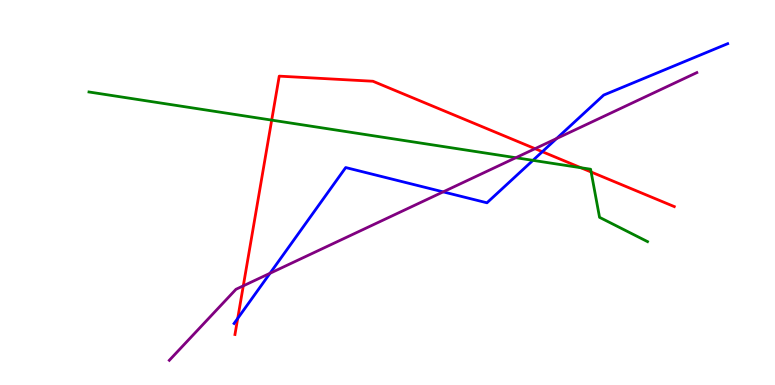[{'lines': ['blue', 'red'], 'intersections': [{'x': 3.07, 'y': 1.73}, {'x': 7.0, 'y': 6.06}]}, {'lines': ['green', 'red'], 'intersections': [{'x': 3.51, 'y': 6.88}, {'x': 7.5, 'y': 5.64}, {'x': 7.63, 'y': 5.53}]}, {'lines': ['purple', 'red'], 'intersections': [{'x': 3.14, 'y': 2.58}, {'x': 6.9, 'y': 6.14}]}, {'lines': ['blue', 'green'], 'intersections': [{'x': 6.88, 'y': 5.83}]}, {'lines': ['blue', 'purple'], 'intersections': [{'x': 3.48, 'y': 2.9}, {'x': 5.72, 'y': 5.02}, {'x': 7.18, 'y': 6.4}]}, {'lines': ['green', 'purple'], 'intersections': [{'x': 6.66, 'y': 5.9}]}]